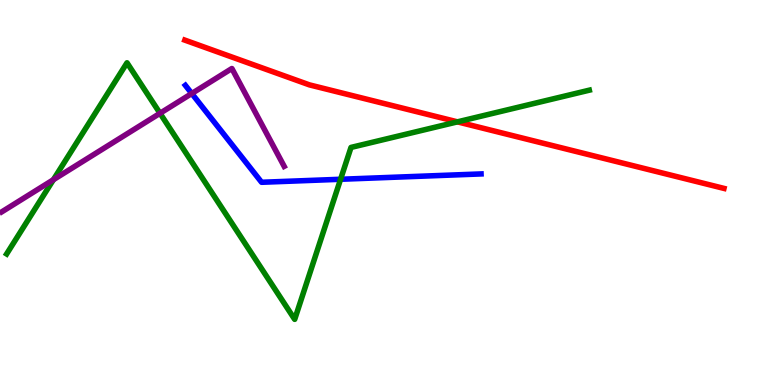[{'lines': ['blue', 'red'], 'intersections': []}, {'lines': ['green', 'red'], 'intersections': [{'x': 5.9, 'y': 6.84}]}, {'lines': ['purple', 'red'], 'intersections': []}, {'lines': ['blue', 'green'], 'intersections': [{'x': 4.39, 'y': 5.34}]}, {'lines': ['blue', 'purple'], 'intersections': [{'x': 2.47, 'y': 7.57}]}, {'lines': ['green', 'purple'], 'intersections': [{'x': 0.689, 'y': 5.33}, {'x': 2.06, 'y': 7.06}]}]